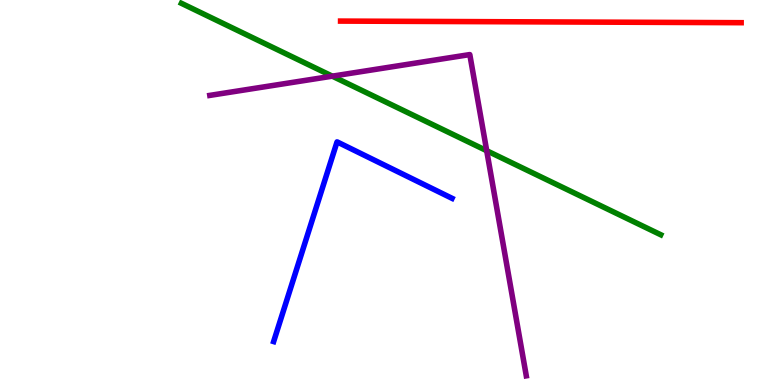[{'lines': ['blue', 'red'], 'intersections': []}, {'lines': ['green', 'red'], 'intersections': []}, {'lines': ['purple', 'red'], 'intersections': []}, {'lines': ['blue', 'green'], 'intersections': []}, {'lines': ['blue', 'purple'], 'intersections': []}, {'lines': ['green', 'purple'], 'intersections': [{'x': 4.29, 'y': 8.02}, {'x': 6.28, 'y': 6.09}]}]